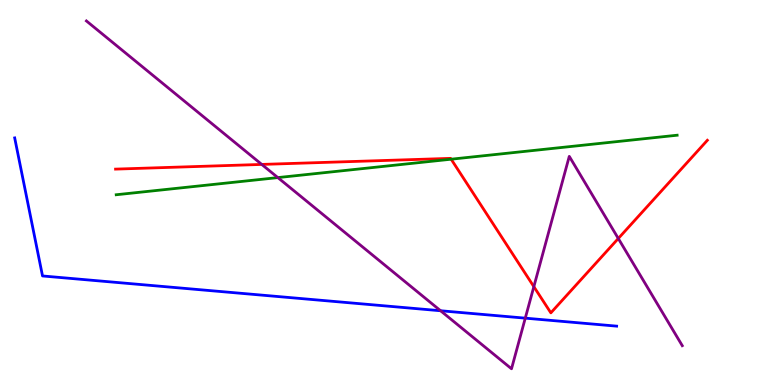[{'lines': ['blue', 'red'], 'intersections': []}, {'lines': ['green', 'red'], 'intersections': [{'x': 5.82, 'y': 5.86}]}, {'lines': ['purple', 'red'], 'intersections': [{'x': 3.38, 'y': 5.73}, {'x': 6.89, 'y': 2.55}, {'x': 7.98, 'y': 3.81}]}, {'lines': ['blue', 'green'], 'intersections': []}, {'lines': ['blue', 'purple'], 'intersections': [{'x': 5.68, 'y': 1.93}, {'x': 6.78, 'y': 1.74}]}, {'lines': ['green', 'purple'], 'intersections': [{'x': 3.59, 'y': 5.39}]}]